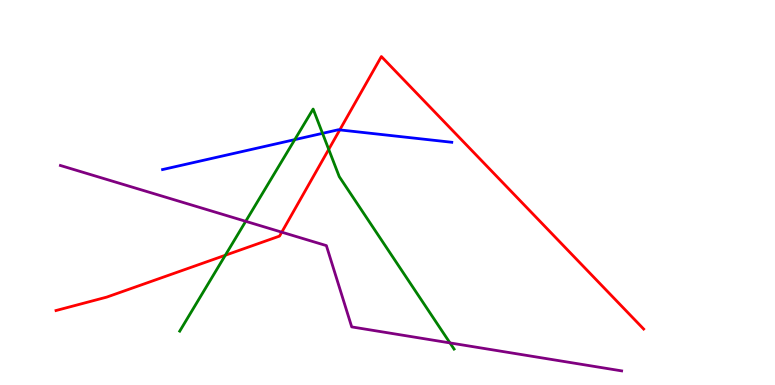[{'lines': ['blue', 'red'], 'intersections': [{'x': 4.38, 'y': 6.63}]}, {'lines': ['green', 'red'], 'intersections': [{'x': 2.91, 'y': 3.37}, {'x': 4.24, 'y': 6.12}]}, {'lines': ['purple', 'red'], 'intersections': [{'x': 3.64, 'y': 3.97}]}, {'lines': ['blue', 'green'], 'intersections': [{'x': 3.8, 'y': 6.37}, {'x': 4.16, 'y': 6.54}]}, {'lines': ['blue', 'purple'], 'intersections': []}, {'lines': ['green', 'purple'], 'intersections': [{'x': 3.17, 'y': 4.25}, {'x': 5.81, 'y': 1.09}]}]